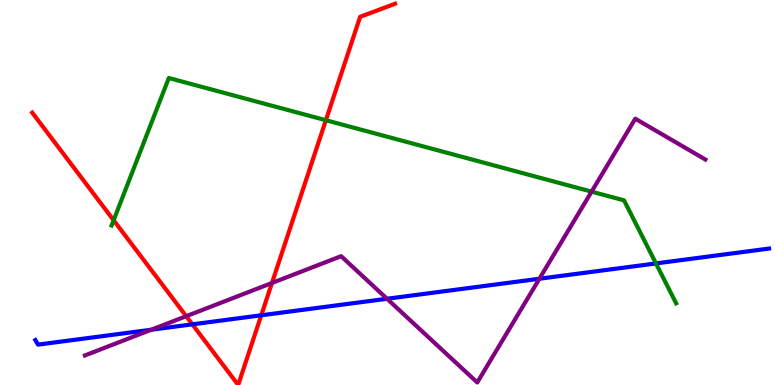[{'lines': ['blue', 'red'], 'intersections': [{'x': 2.48, 'y': 1.58}, {'x': 3.37, 'y': 1.81}]}, {'lines': ['green', 'red'], 'intersections': [{'x': 1.47, 'y': 4.28}, {'x': 4.2, 'y': 6.88}]}, {'lines': ['purple', 'red'], 'intersections': [{'x': 2.4, 'y': 1.79}, {'x': 3.51, 'y': 2.65}]}, {'lines': ['blue', 'green'], 'intersections': [{'x': 8.46, 'y': 3.16}]}, {'lines': ['blue', 'purple'], 'intersections': [{'x': 1.95, 'y': 1.44}, {'x': 4.99, 'y': 2.24}, {'x': 6.96, 'y': 2.76}]}, {'lines': ['green', 'purple'], 'intersections': [{'x': 7.63, 'y': 5.02}]}]